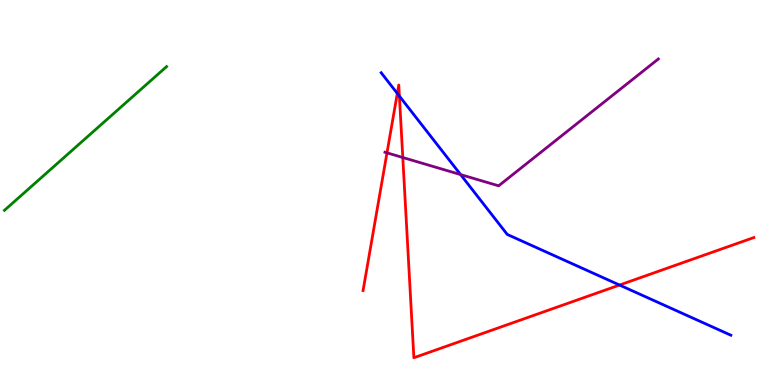[{'lines': ['blue', 'red'], 'intersections': [{'x': 5.13, 'y': 7.57}, {'x': 5.15, 'y': 7.5}, {'x': 7.99, 'y': 2.6}]}, {'lines': ['green', 'red'], 'intersections': []}, {'lines': ['purple', 'red'], 'intersections': [{'x': 4.99, 'y': 6.03}, {'x': 5.2, 'y': 5.91}]}, {'lines': ['blue', 'green'], 'intersections': []}, {'lines': ['blue', 'purple'], 'intersections': [{'x': 5.94, 'y': 5.47}]}, {'lines': ['green', 'purple'], 'intersections': []}]